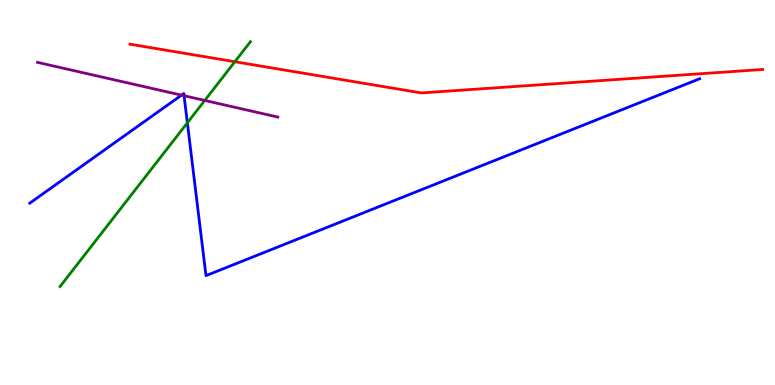[{'lines': ['blue', 'red'], 'intersections': []}, {'lines': ['green', 'red'], 'intersections': [{'x': 3.03, 'y': 8.4}]}, {'lines': ['purple', 'red'], 'intersections': []}, {'lines': ['blue', 'green'], 'intersections': [{'x': 2.42, 'y': 6.81}]}, {'lines': ['blue', 'purple'], 'intersections': [{'x': 2.34, 'y': 7.53}, {'x': 2.37, 'y': 7.51}]}, {'lines': ['green', 'purple'], 'intersections': [{'x': 2.64, 'y': 7.39}]}]